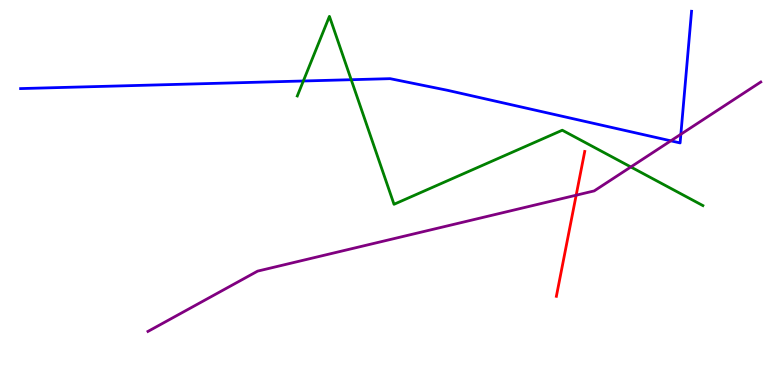[{'lines': ['blue', 'red'], 'intersections': []}, {'lines': ['green', 'red'], 'intersections': []}, {'lines': ['purple', 'red'], 'intersections': [{'x': 7.43, 'y': 4.93}]}, {'lines': ['blue', 'green'], 'intersections': [{'x': 3.91, 'y': 7.9}, {'x': 4.53, 'y': 7.93}]}, {'lines': ['blue', 'purple'], 'intersections': [{'x': 8.66, 'y': 6.34}, {'x': 8.79, 'y': 6.51}]}, {'lines': ['green', 'purple'], 'intersections': [{'x': 8.14, 'y': 5.66}]}]